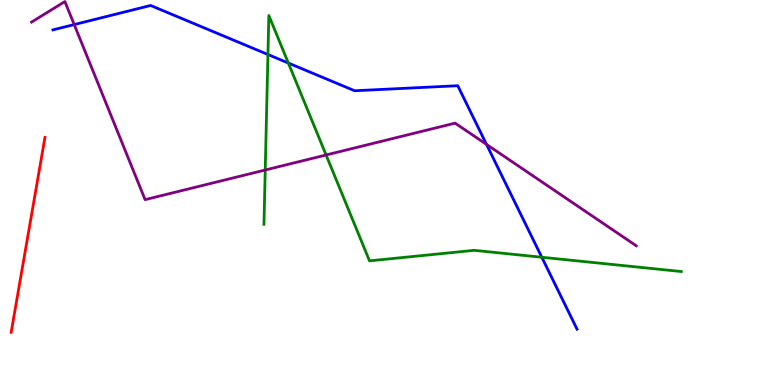[{'lines': ['blue', 'red'], 'intersections': []}, {'lines': ['green', 'red'], 'intersections': []}, {'lines': ['purple', 'red'], 'intersections': []}, {'lines': ['blue', 'green'], 'intersections': [{'x': 3.46, 'y': 8.58}, {'x': 3.72, 'y': 8.36}, {'x': 6.99, 'y': 3.32}]}, {'lines': ['blue', 'purple'], 'intersections': [{'x': 0.958, 'y': 9.36}, {'x': 6.28, 'y': 6.25}]}, {'lines': ['green', 'purple'], 'intersections': [{'x': 3.42, 'y': 5.58}, {'x': 4.21, 'y': 5.97}]}]